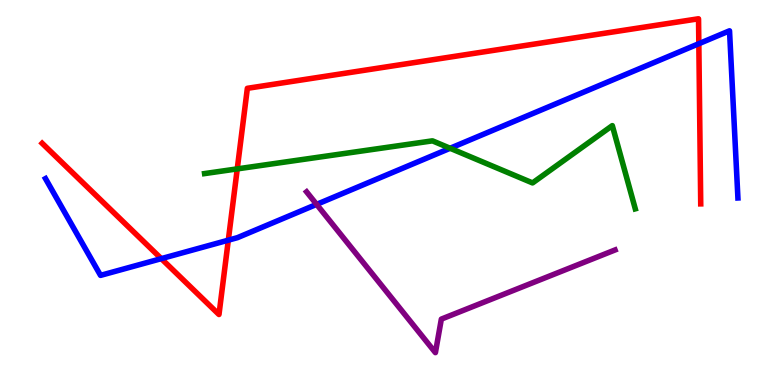[{'lines': ['blue', 'red'], 'intersections': [{'x': 2.08, 'y': 3.28}, {'x': 2.95, 'y': 3.76}, {'x': 9.02, 'y': 8.86}]}, {'lines': ['green', 'red'], 'intersections': [{'x': 3.06, 'y': 5.61}]}, {'lines': ['purple', 'red'], 'intersections': []}, {'lines': ['blue', 'green'], 'intersections': [{'x': 5.81, 'y': 6.15}]}, {'lines': ['blue', 'purple'], 'intersections': [{'x': 4.09, 'y': 4.69}]}, {'lines': ['green', 'purple'], 'intersections': []}]